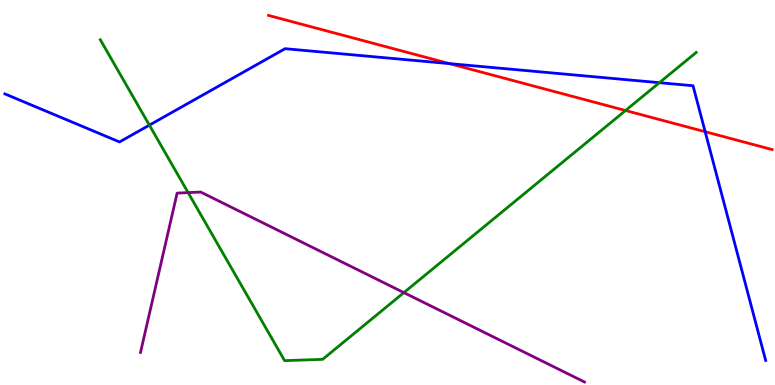[{'lines': ['blue', 'red'], 'intersections': [{'x': 5.8, 'y': 8.35}, {'x': 9.1, 'y': 6.58}]}, {'lines': ['green', 'red'], 'intersections': [{'x': 8.07, 'y': 7.13}]}, {'lines': ['purple', 'red'], 'intersections': []}, {'lines': ['blue', 'green'], 'intersections': [{'x': 1.93, 'y': 6.75}, {'x': 8.51, 'y': 7.85}]}, {'lines': ['blue', 'purple'], 'intersections': []}, {'lines': ['green', 'purple'], 'intersections': [{'x': 2.43, 'y': 5.0}, {'x': 5.21, 'y': 2.4}]}]